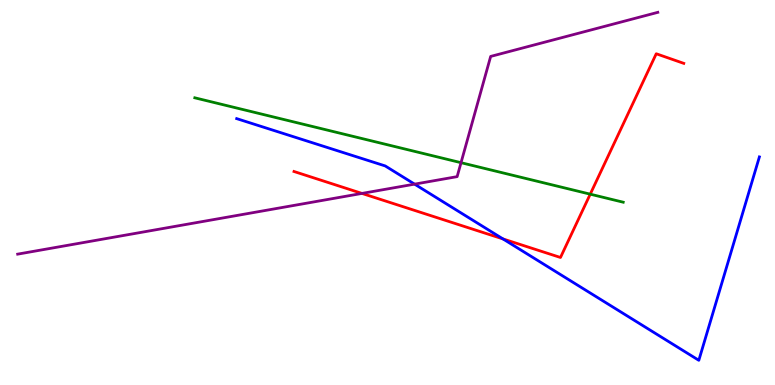[{'lines': ['blue', 'red'], 'intersections': [{'x': 6.49, 'y': 3.79}]}, {'lines': ['green', 'red'], 'intersections': [{'x': 7.62, 'y': 4.96}]}, {'lines': ['purple', 'red'], 'intersections': [{'x': 4.67, 'y': 4.98}]}, {'lines': ['blue', 'green'], 'intersections': []}, {'lines': ['blue', 'purple'], 'intersections': [{'x': 5.35, 'y': 5.22}]}, {'lines': ['green', 'purple'], 'intersections': [{'x': 5.95, 'y': 5.77}]}]